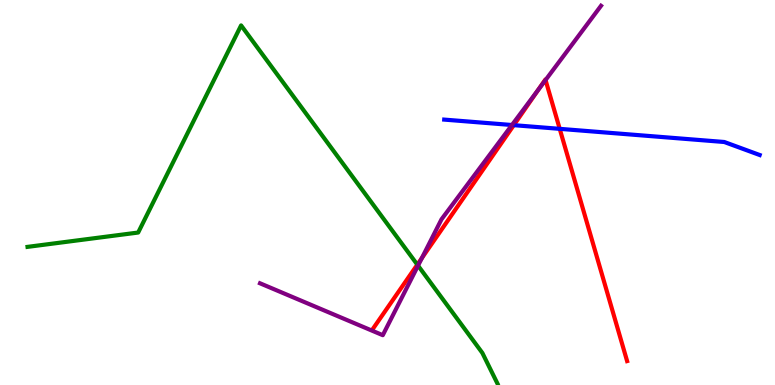[{'lines': ['blue', 'red'], 'intersections': [{'x': 6.63, 'y': 6.75}, {'x': 7.22, 'y': 6.65}]}, {'lines': ['green', 'red'], 'intersections': [{'x': 5.38, 'y': 3.13}]}, {'lines': ['purple', 'red'], 'intersections': [{'x': 5.44, 'y': 3.3}, {'x': 6.95, 'y': 7.67}, {'x': 7.04, 'y': 7.92}]}, {'lines': ['blue', 'green'], 'intersections': []}, {'lines': ['blue', 'purple'], 'intersections': [{'x': 6.61, 'y': 6.75}]}, {'lines': ['green', 'purple'], 'intersections': [{'x': 5.39, 'y': 3.1}]}]